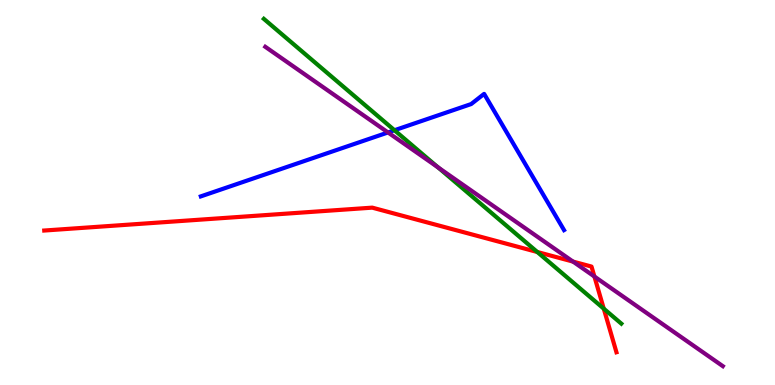[{'lines': ['blue', 'red'], 'intersections': []}, {'lines': ['green', 'red'], 'intersections': [{'x': 6.93, 'y': 3.45}, {'x': 7.79, 'y': 1.98}]}, {'lines': ['purple', 'red'], 'intersections': [{'x': 7.39, 'y': 3.21}, {'x': 7.67, 'y': 2.82}]}, {'lines': ['blue', 'green'], 'intersections': [{'x': 5.09, 'y': 6.62}]}, {'lines': ['blue', 'purple'], 'intersections': [{'x': 5.01, 'y': 6.56}]}, {'lines': ['green', 'purple'], 'intersections': [{'x': 5.65, 'y': 5.65}]}]